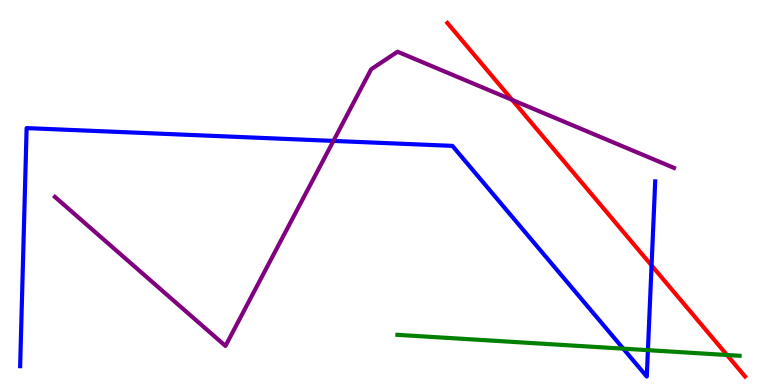[{'lines': ['blue', 'red'], 'intersections': [{'x': 8.41, 'y': 3.11}]}, {'lines': ['green', 'red'], 'intersections': [{'x': 9.38, 'y': 0.779}]}, {'lines': ['purple', 'red'], 'intersections': [{'x': 6.61, 'y': 7.41}]}, {'lines': ['blue', 'green'], 'intersections': [{'x': 8.04, 'y': 0.944}, {'x': 8.36, 'y': 0.905}]}, {'lines': ['blue', 'purple'], 'intersections': [{'x': 4.3, 'y': 6.34}]}, {'lines': ['green', 'purple'], 'intersections': []}]